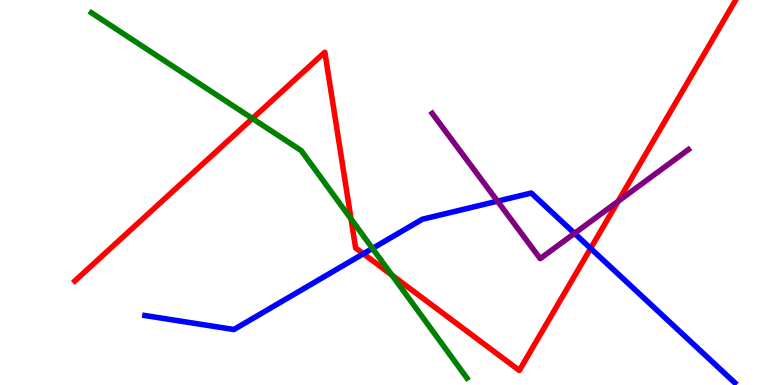[{'lines': ['blue', 'red'], 'intersections': [{'x': 4.69, 'y': 3.41}, {'x': 7.62, 'y': 3.55}]}, {'lines': ['green', 'red'], 'intersections': [{'x': 3.26, 'y': 6.92}, {'x': 4.53, 'y': 4.31}, {'x': 5.06, 'y': 2.85}]}, {'lines': ['purple', 'red'], 'intersections': [{'x': 7.98, 'y': 4.77}]}, {'lines': ['blue', 'green'], 'intersections': [{'x': 4.81, 'y': 3.55}]}, {'lines': ['blue', 'purple'], 'intersections': [{'x': 6.42, 'y': 4.77}, {'x': 7.41, 'y': 3.94}]}, {'lines': ['green', 'purple'], 'intersections': []}]